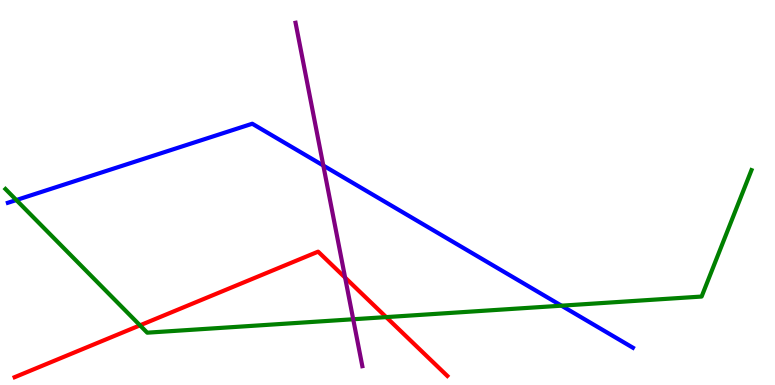[{'lines': ['blue', 'red'], 'intersections': []}, {'lines': ['green', 'red'], 'intersections': [{'x': 1.81, 'y': 1.55}, {'x': 4.98, 'y': 1.76}]}, {'lines': ['purple', 'red'], 'intersections': [{'x': 4.45, 'y': 2.79}]}, {'lines': ['blue', 'green'], 'intersections': [{'x': 0.211, 'y': 4.8}, {'x': 7.24, 'y': 2.06}]}, {'lines': ['blue', 'purple'], 'intersections': [{'x': 4.17, 'y': 5.7}]}, {'lines': ['green', 'purple'], 'intersections': [{'x': 4.56, 'y': 1.71}]}]